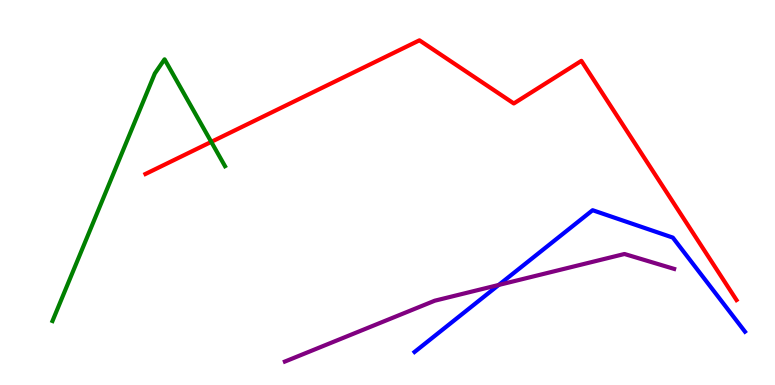[{'lines': ['blue', 'red'], 'intersections': []}, {'lines': ['green', 'red'], 'intersections': [{'x': 2.73, 'y': 6.31}]}, {'lines': ['purple', 'red'], 'intersections': []}, {'lines': ['blue', 'green'], 'intersections': []}, {'lines': ['blue', 'purple'], 'intersections': [{'x': 6.44, 'y': 2.6}]}, {'lines': ['green', 'purple'], 'intersections': []}]